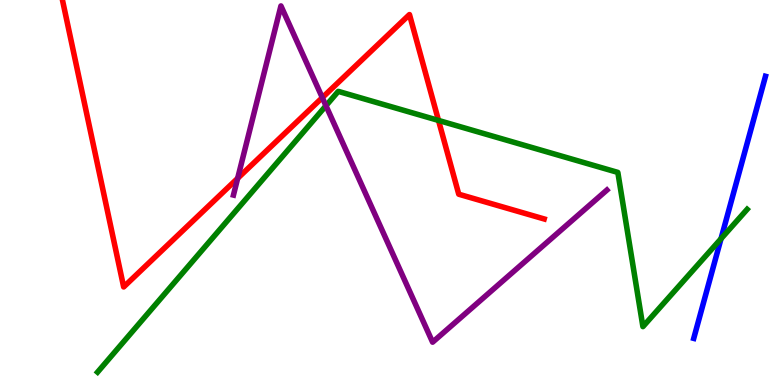[{'lines': ['blue', 'red'], 'intersections': []}, {'lines': ['green', 'red'], 'intersections': [{'x': 5.66, 'y': 6.87}]}, {'lines': ['purple', 'red'], 'intersections': [{'x': 3.07, 'y': 5.37}, {'x': 4.16, 'y': 7.46}]}, {'lines': ['blue', 'green'], 'intersections': [{'x': 9.3, 'y': 3.8}]}, {'lines': ['blue', 'purple'], 'intersections': []}, {'lines': ['green', 'purple'], 'intersections': [{'x': 4.21, 'y': 7.25}]}]